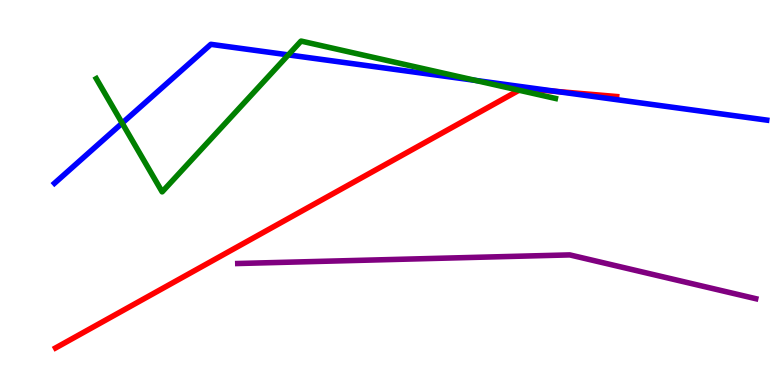[{'lines': ['blue', 'red'], 'intersections': [{'x': 7.18, 'y': 7.63}]}, {'lines': ['green', 'red'], 'intersections': [{'x': 6.7, 'y': 7.66}]}, {'lines': ['purple', 'red'], 'intersections': []}, {'lines': ['blue', 'green'], 'intersections': [{'x': 1.58, 'y': 6.8}, {'x': 3.72, 'y': 8.57}, {'x': 6.13, 'y': 7.91}]}, {'lines': ['blue', 'purple'], 'intersections': []}, {'lines': ['green', 'purple'], 'intersections': []}]